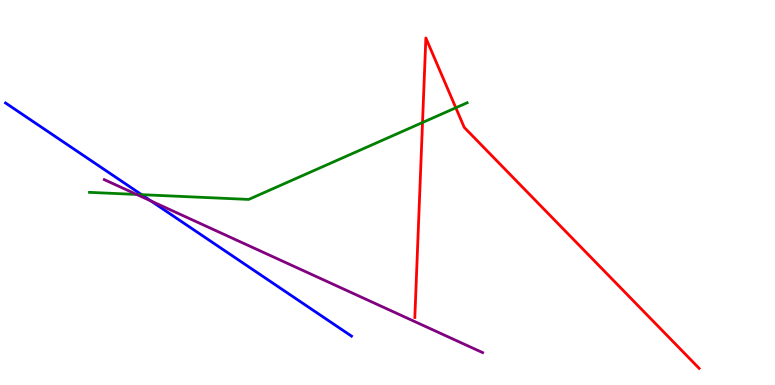[{'lines': ['blue', 'red'], 'intersections': []}, {'lines': ['green', 'red'], 'intersections': [{'x': 5.45, 'y': 6.82}, {'x': 5.88, 'y': 7.2}]}, {'lines': ['purple', 'red'], 'intersections': []}, {'lines': ['blue', 'green'], 'intersections': [{'x': 1.83, 'y': 4.94}]}, {'lines': ['blue', 'purple'], 'intersections': [{'x': 1.95, 'y': 4.78}]}, {'lines': ['green', 'purple'], 'intersections': [{'x': 1.76, 'y': 4.95}]}]